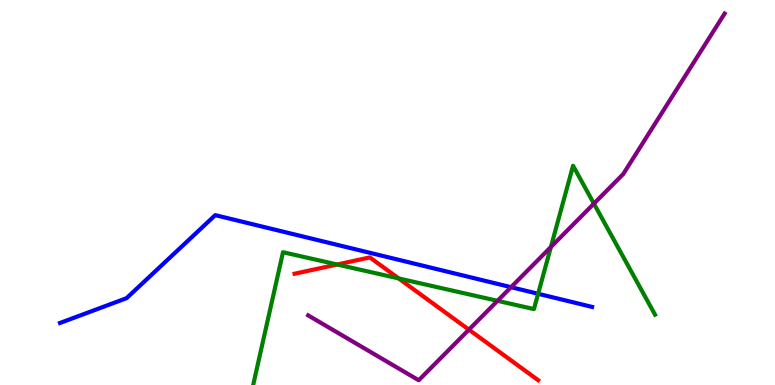[{'lines': ['blue', 'red'], 'intersections': []}, {'lines': ['green', 'red'], 'intersections': [{'x': 4.35, 'y': 3.13}, {'x': 5.14, 'y': 2.77}]}, {'lines': ['purple', 'red'], 'intersections': [{'x': 6.05, 'y': 1.44}]}, {'lines': ['blue', 'green'], 'intersections': [{'x': 6.94, 'y': 2.37}]}, {'lines': ['blue', 'purple'], 'intersections': [{'x': 6.59, 'y': 2.54}]}, {'lines': ['green', 'purple'], 'intersections': [{'x': 6.42, 'y': 2.19}, {'x': 7.11, 'y': 3.58}, {'x': 7.66, 'y': 4.71}]}]